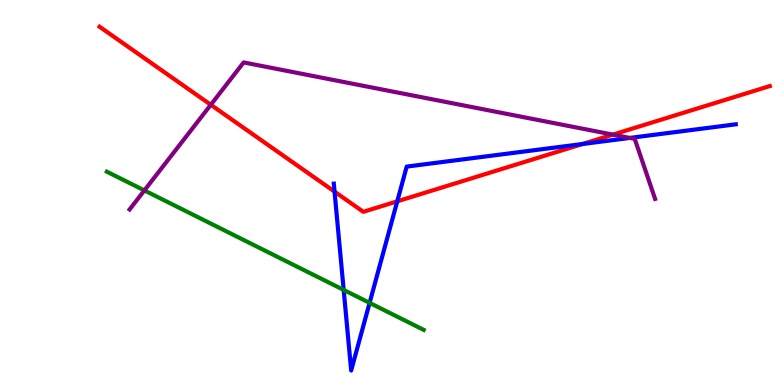[{'lines': ['blue', 'red'], 'intersections': [{'x': 4.32, 'y': 5.02}, {'x': 5.13, 'y': 4.77}, {'x': 7.52, 'y': 6.26}]}, {'lines': ['green', 'red'], 'intersections': []}, {'lines': ['purple', 'red'], 'intersections': [{'x': 2.72, 'y': 7.28}, {'x': 7.91, 'y': 6.5}]}, {'lines': ['blue', 'green'], 'intersections': [{'x': 4.43, 'y': 2.47}, {'x': 4.77, 'y': 2.13}]}, {'lines': ['blue', 'purple'], 'intersections': [{'x': 8.13, 'y': 6.42}]}, {'lines': ['green', 'purple'], 'intersections': [{'x': 1.86, 'y': 5.05}]}]